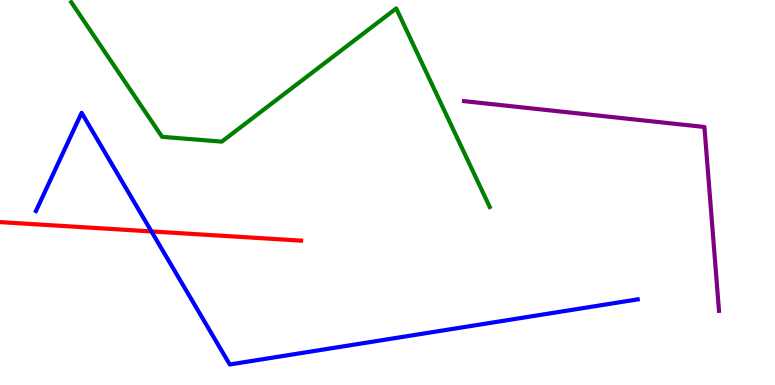[{'lines': ['blue', 'red'], 'intersections': [{'x': 1.95, 'y': 3.99}]}, {'lines': ['green', 'red'], 'intersections': []}, {'lines': ['purple', 'red'], 'intersections': []}, {'lines': ['blue', 'green'], 'intersections': []}, {'lines': ['blue', 'purple'], 'intersections': []}, {'lines': ['green', 'purple'], 'intersections': []}]